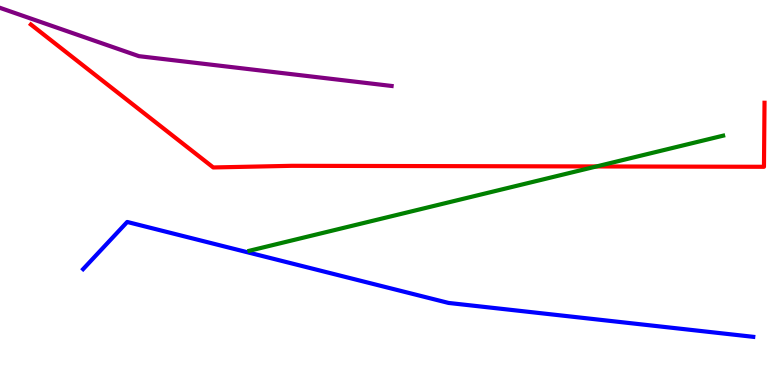[{'lines': ['blue', 'red'], 'intersections': []}, {'lines': ['green', 'red'], 'intersections': [{'x': 7.7, 'y': 5.68}]}, {'lines': ['purple', 'red'], 'intersections': []}, {'lines': ['blue', 'green'], 'intersections': []}, {'lines': ['blue', 'purple'], 'intersections': []}, {'lines': ['green', 'purple'], 'intersections': []}]